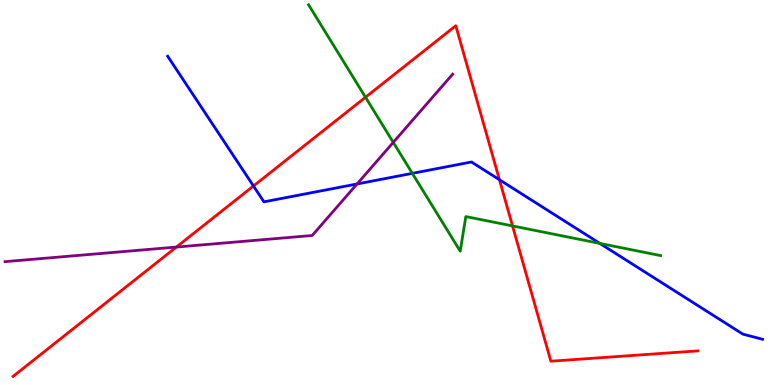[{'lines': ['blue', 'red'], 'intersections': [{'x': 3.27, 'y': 5.17}, {'x': 6.44, 'y': 5.33}]}, {'lines': ['green', 'red'], 'intersections': [{'x': 4.72, 'y': 7.47}, {'x': 6.61, 'y': 4.13}]}, {'lines': ['purple', 'red'], 'intersections': [{'x': 2.28, 'y': 3.58}]}, {'lines': ['blue', 'green'], 'intersections': [{'x': 5.32, 'y': 5.5}, {'x': 7.74, 'y': 3.68}]}, {'lines': ['blue', 'purple'], 'intersections': [{'x': 4.61, 'y': 5.22}]}, {'lines': ['green', 'purple'], 'intersections': [{'x': 5.07, 'y': 6.3}]}]